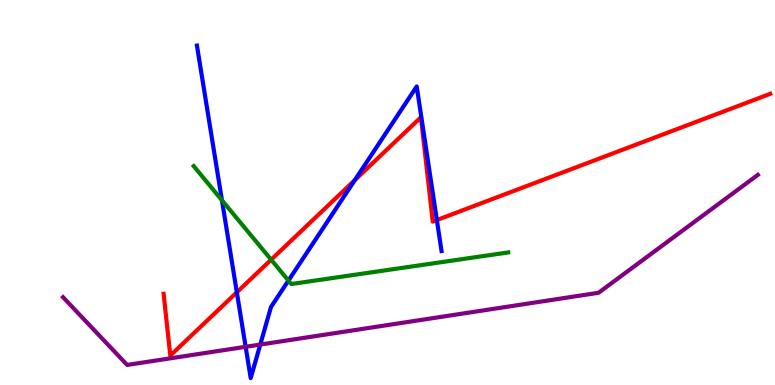[{'lines': ['blue', 'red'], 'intersections': [{'x': 3.06, 'y': 2.41}, {'x': 4.58, 'y': 5.32}, {'x': 5.64, 'y': 4.28}]}, {'lines': ['green', 'red'], 'intersections': [{'x': 3.5, 'y': 3.25}]}, {'lines': ['purple', 'red'], 'intersections': []}, {'lines': ['blue', 'green'], 'intersections': [{'x': 2.86, 'y': 4.8}, {'x': 3.72, 'y': 2.71}]}, {'lines': ['blue', 'purple'], 'intersections': [{'x': 3.17, 'y': 0.992}, {'x': 3.36, 'y': 1.05}]}, {'lines': ['green', 'purple'], 'intersections': []}]